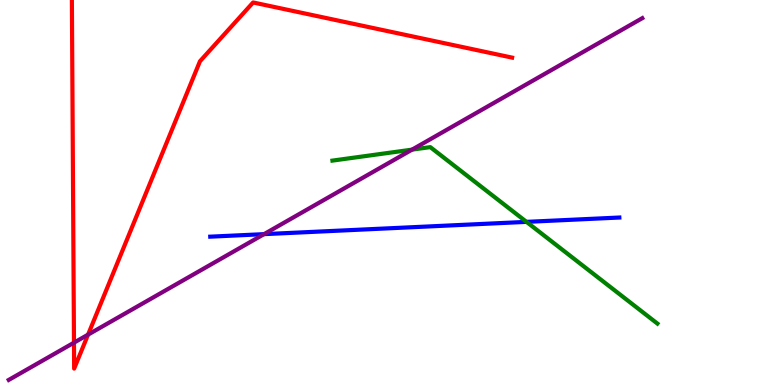[{'lines': ['blue', 'red'], 'intersections': []}, {'lines': ['green', 'red'], 'intersections': []}, {'lines': ['purple', 'red'], 'intersections': [{'x': 0.955, 'y': 1.1}, {'x': 1.14, 'y': 1.31}]}, {'lines': ['blue', 'green'], 'intersections': [{'x': 6.79, 'y': 4.24}]}, {'lines': ['blue', 'purple'], 'intersections': [{'x': 3.41, 'y': 3.92}]}, {'lines': ['green', 'purple'], 'intersections': [{'x': 5.32, 'y': 6.11}]}]